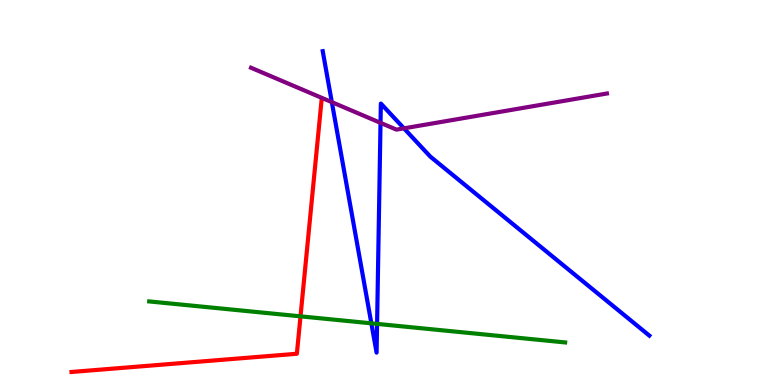[{'lines': ['blue', 'red'], 'intersections': []}, {'lines': ['green', 'red'], 'intersections': [{'x': 3.88, 'y': 1.78}]}, {'lines': ['purple', 'red'], 'intersections': []}, {'lines': ['blue', 'green'], 'intersections': [{'x': 4.79, 'y': 1.6}, {'x': 4.87, 'y': 1.59}]}, {'lines': ['blue', 'purple'], 'intersections': [{'x': 4.28, 'y': 7.35}, {'x': 4.91, 'y': 6.81}, {'x': 5.21, 'y': 6.67}]}, {'lines': ['green', 'purple'], 'intersections': []}]